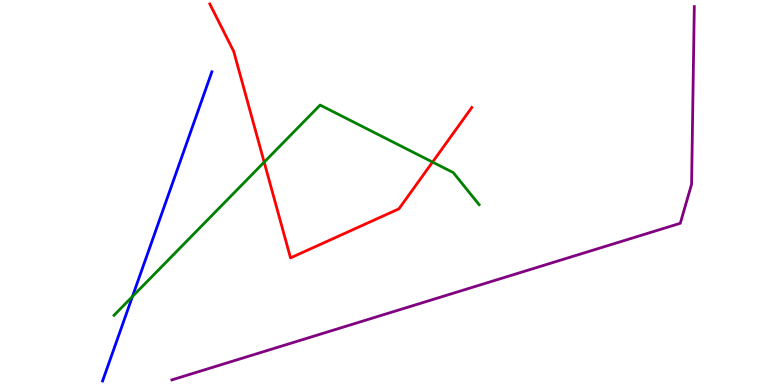[{'lines': ['blue', 'red'], 'intersections': []}, {'lines': ['green', 'red'], 'intersections': [{'x': 3.41, 'y': 5.79}, {'x': 5.58, 'y': 5.79}]}, {'lines': ['purple', 'red'], 'intersections': []}, {'lines': ['blue', 'green'], 'intersections': [{'x': 1.71, 'y': 2.3}]}, {'lines': ['blue', 'purple'], 'intersections': []}, {'lines': ['green', 'purple'], 'intersections': []}]